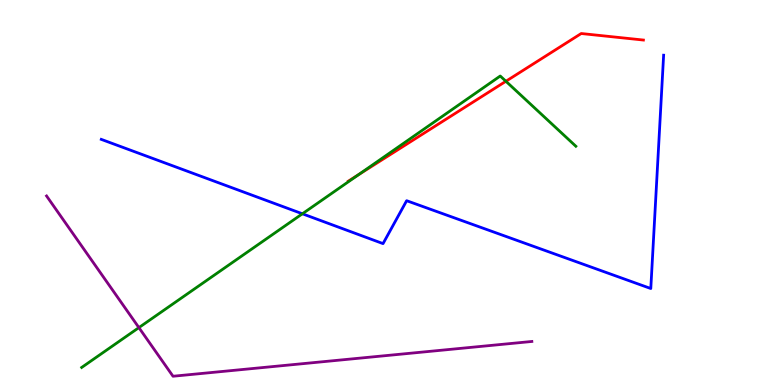[{'lines': ['blue', 'red'], 'intersections': []}, {'lines': ['green', 'red'], 'intersections': [{'x': 4.63, 'y': 5.46}, {'x': 6.53, 'y': 7.89}]}, {'lines': ['purple', 'red'], 'intersections': []}, {'lines': ['blue', 'green'], 'intersections': [{'x': 3.9, 'y': 4.45}]}, {'lines': ['blue', 'purple'], 'intersections': []}, {'lines': ['green', 'purple'], 'intersections': [{'x': 1.79, 'y': 1.49}]}]